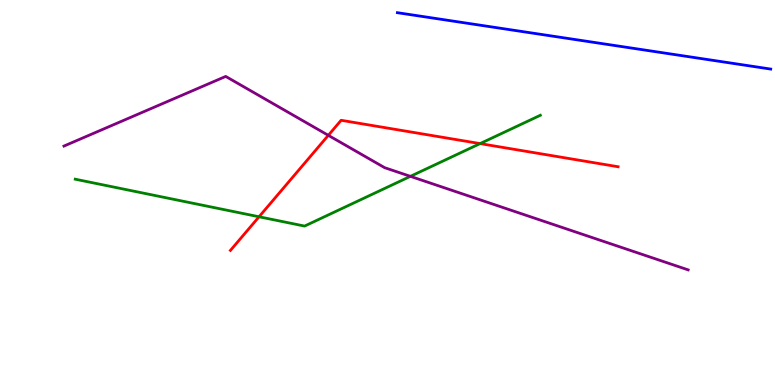[{'lines': ['blue', 'red'], 'intersections': []}, {'lines': ['green', 'red'], 'intersections': [{'x': 3.34, 'y': 4.37}, {'x': 6.19, 'y': 6.27}]}, {'lines': ['purple', 'red'], 'intersections': [{'x': 4.24, 'y': 6.48}]}, {'lines': ['blue', 'green'], 'intersections': []}, {'lines': ['blue', 'purple'], 'intersections': []}, {'lines': ['green', 'purple'], 'intersections': [{'x': 5.3, 'y': 5.42}]}]